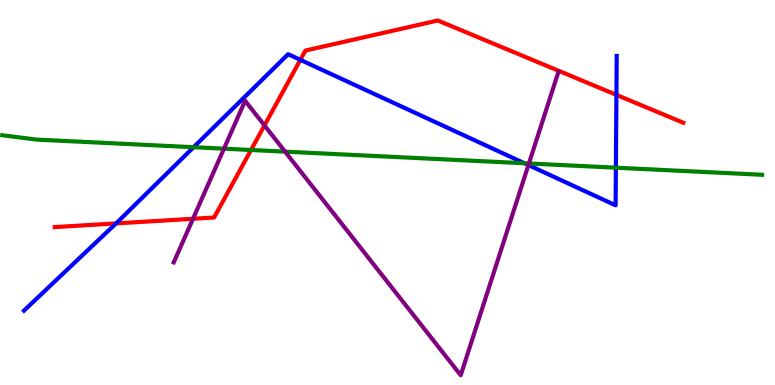[{'lines': ['blue', 'red'], 'intersections': [{'x': 1.5, 'y': 4.2}, {'x': 3.88, 'y': 8.45}, {'x': 7.95, 'y': 7.54}]}, {'lines': ['green', 'red'], 'intersections': [{'x': 3.24, 'y': 6.1}]}, {'lines': ['purple', 'red'], 'intersections': [{'x': 2.49, 'y': 4.32}, {'x': 3.41, 'y': 6.74}]}, {'lines': ['blue', 'green'], 'intersections': [{'x': 2.5, 'y': 6.18}, {'x': 6.77, 'y': 5.76}, {'x': 7.95, 'y': 5.64}]}, {'lines': ['blue', 'purple'], 'intersections': [{'x': 6.82, 'y': 5.71}]}, {'lines': ['green', 'purple'], 'intersections': [{'x': 2.89, 'y': 6.14}, {'x': 3.68, 'y': 6.06}, {'x': 6.82, 'y': 5.75}]}]